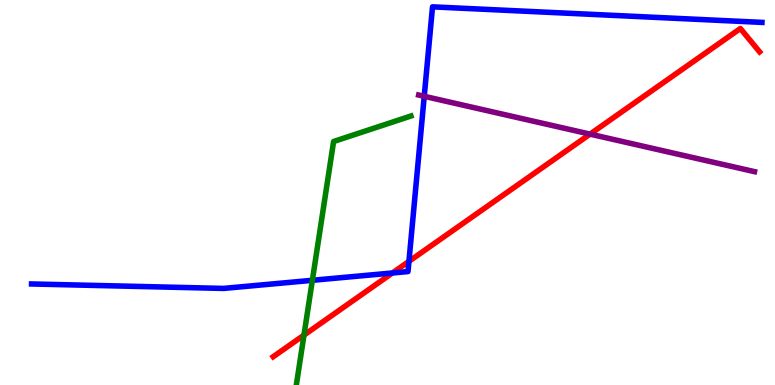[{'lines': ['blue', 'red'], 'intersections': [{'x': 5.06, 'y': 2.91}, {'x': 5.28, 'y': 3.21}]}, {'lines': ['green', 'red'], 'intersections': [{'x': 3.92, 'y': 1.3}]}, {'lines': ['purple', 'red'], 'intersections': [{'x': 7.61, 'y': 6.52}]}, {'lines': ['blue', 'green'], 'intersections': [{'x': 4.03, 'y': 2.72}]}, {'lines': ['blue', 'purple'], 'intersections': [{'x': 5.47, 'y': 7.5}]}, {'lines': ['green', 'purple'], 'intersections': []}]